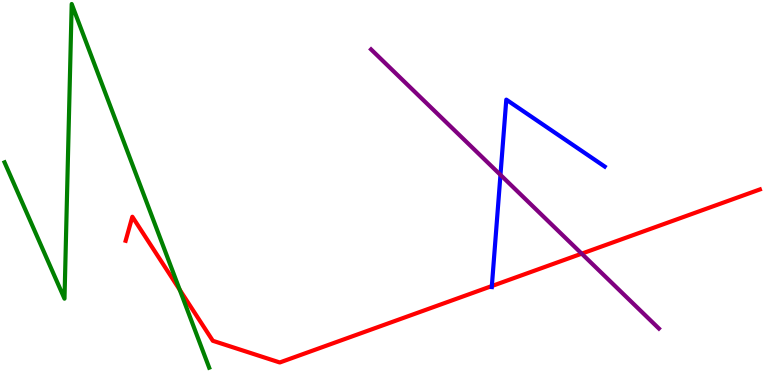[{'lines': ['blue', 'red'], 'intersections': [{'x': 6.35, 'y': 2.57}]}, {'lines': ['green', 'red'], 'intersections': [{'x': 2.32, 'y': 2.47}]}, {'lines': ['purple', 'red'], 'intersections': [{'x': 7.51, 'y': 3.41}]}, {'lines': ['blue', 'green'], 'intersections': []}, {'lines': ['blue', 'purple'], 'intersections': [{'x': 6.46, 'y': 5.46}]}, {'lines': ['green', 'purple'], 'intersections': []}]